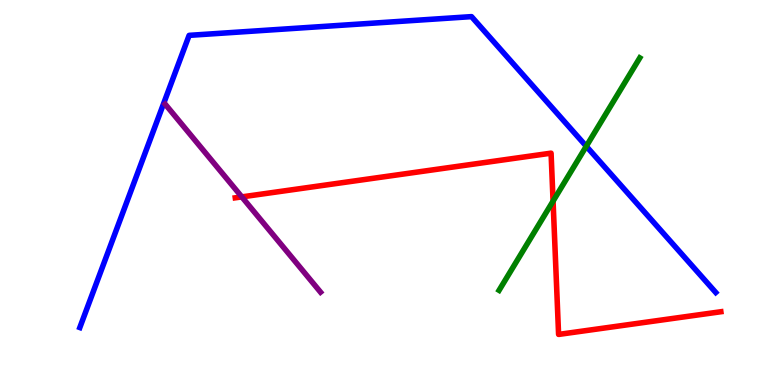[{'lines': ['blue', 'red'], 'intersections': []}, {'lines': ['green', 'red'], 'intersections': [{'x': 7.14, 'y': 4.78}]}, {'lines': ['purple', 'red'], 'intersections': [{'x': 3.12, 'y': 4.89}]}, {'lines': ['blue', 'green'], 'intersections': [{'x': 7.56, 'y': 6.2}]}, {'lines': ['blue', 'purple'], 'intersections': []}, {'lines': ['green', 'purple'], 'intersections': []}]